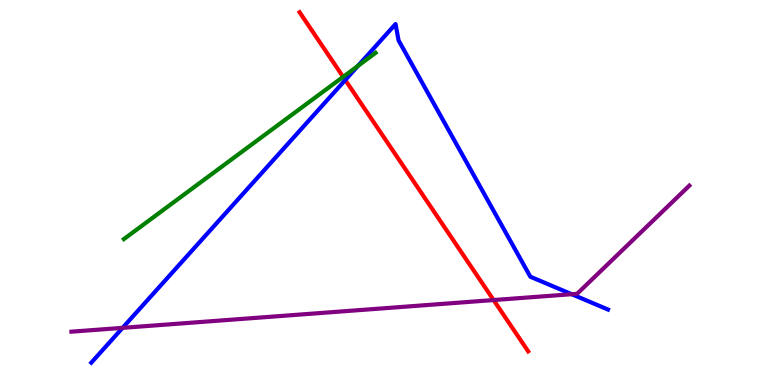[{'lines': ['blue', 'red'], 'intersections': [{'x': 4.46, 'y': 7.92}]}, {'lines': ['green', 'red'], 'intersections': [{'x': 4.43, 'y': 8.0}]}, {'lines': ['purple', 'red'], 'intersections': [{'x': 6.37, 'y': 2.21}]}, {'lines': ['blue', 'green'], 'intersections': [{'x': 4.62, 'y': 8.29}]}, {'lines': ['blue', 'purple'], 'intersections': [{'x': 1.58, 'y': 1.48}, {'x': 7.38, 'y': 2.36}]}, {'lines': ['green', 'purple'], 'intersections': []}]